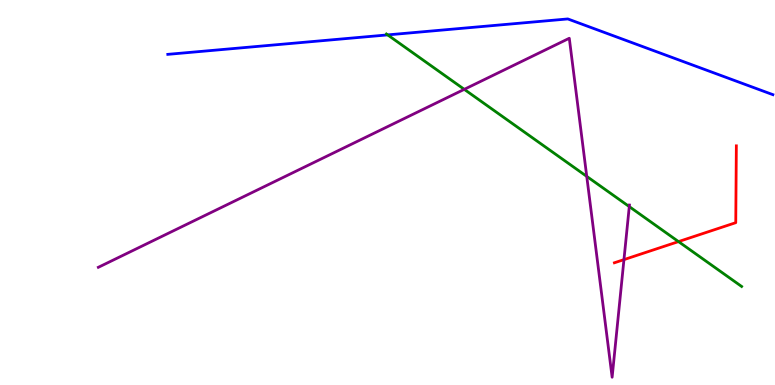[{'lines': ['blue', 'red'], 'intersections': []}, {'lines': ['green', 'red'], 'intersections': [{'x': 8.75, 'y': 3.72}]}, {'lines': ['purple', 'red'], 'intersections': [{'x': 8.05, 'y': 3.26}]}, {'lines': ['blue', 'green'], 'intersections': [{'x': 5.0, 'y': 9.09}]}, {'lines': ['blue', 'purple'], 'intersections': []}, {'lines': ['green', 'purple'], 'intersections': [{'x': 5.99, 'y': 7.68}, {'x': 7.57, 'y': 5.42}, {'x': 8.12, 'y': 4.63}]}]